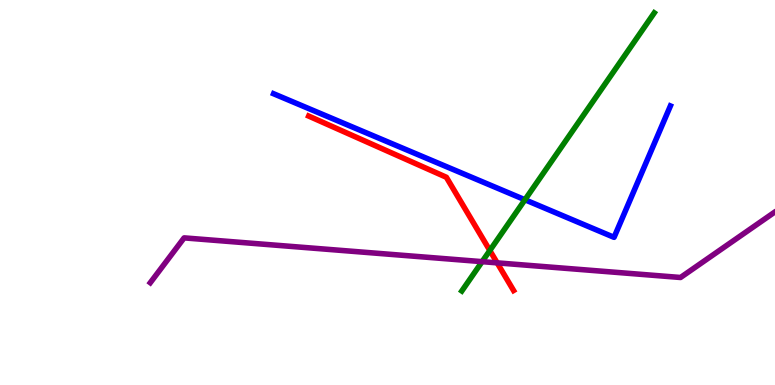[{'lines': ['blue', 'red'], 'intersections': []}, {'lines': ['green', 'red'], 'intersections': [{'x': 6.32, 'y': 3.49}]}, {'lines': ['purple', 'red'], 'intersections': [{'x': 6.42, 'y': 3.17}]}, {'lines': ['blue', 'green'], 'intersections': [{'x': 6.77, 'y': 4.81}]}, {'lines': ['blue', 'purple'], 'intersections': []}, {'lines': ['green', 'purple'], 'intersections': [{'x': 6.22, 'y': 3.2}]}]